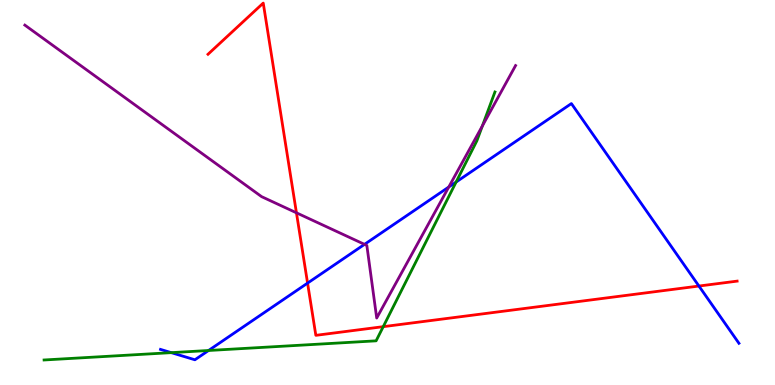[{'lines': ['blue', 'red'], 'intersections': [{'x': 3.97, 'y': 2.65}, {'x': 9.02, 'y': 2.57}]}, {'lines': ['green', 'red'], 'intersections': [{'x': 4.95, 'y': 1.52}]}, {'lines': ['purple', 'red'], 'intersections': [{'x': 3.83, 'y': 4.47}]}, {'lines': ['blue', 'green'], 'intersections': [{'x': 2.21, 'y': 0.84}, {'x': 2.69, 'y': 0.896}, {'x': 5.89, 'y': 5.27}]}, {'lines': ['blue', 'purple'], 'intersections': [{'x': 4.7, 'y': 3.65}, {'x': 5.79, 'y': 5.14}]}, {'lines': ['green', 'purple'], 'intersections': [{'x': 6.22, 'y': 6.73}]}]